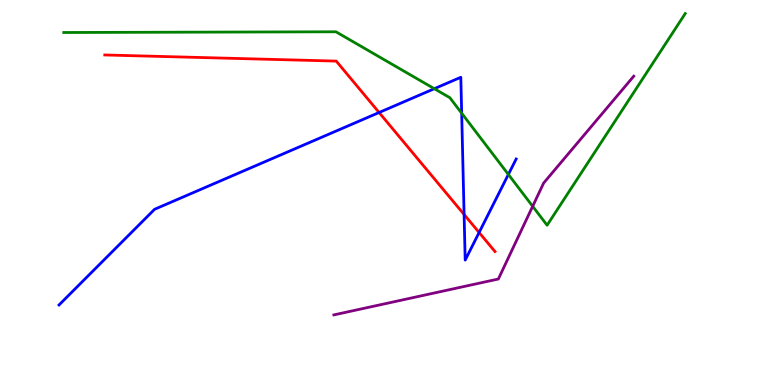[{'lines': ['blue', 'red'], 'intersections': [{'x': 4.89, 'y': 7.08}, {'x': 5.99, 'y': 4.43}, {'x': 6.18, 'y': 3.96}]}, {'lines': ['green', 'red'], 'intersections': []}, {'lines': ['purple', 'red'], 'intersections': []}, {'lines': ['blue', 'green'], 'intersections': [{'x': 5.6, 'y': 7.7}, {'x': 5.96, 'y': 7.06}, {'x': 6.56, 'y': 5.47}]}, {'lines': ['blue', 'purple'], 'intersections': []}, {'lines': ['green', 'purple'], 'intersections': [{'x': 6.87, 'y': 4.64}]}]